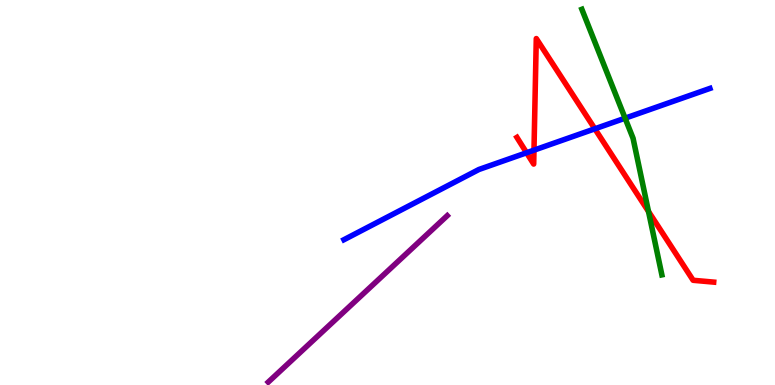[{'lines': ['blue', 'red'], 'intersections': [{'x': 6.79, 'y': 6.03}, {'x': 6.89, 'y': 6.1}, {'x': 7.68, 'y': 6.65}]}, {'lines': ['green', 'red'], 'intersections': [{'x': 8.37, 'y': 4.51}]}, {'lines': ['purple', 'red'], 'intersections': []}, {'lines': ['blue', 'green'], 'intersections': [{'x': 8.07, 'y': 6.93}]}, {'lines': ['blue', 'purple'], 'intersections': []}, {'lines': ['green', 'purple'], 'intersections': []}]